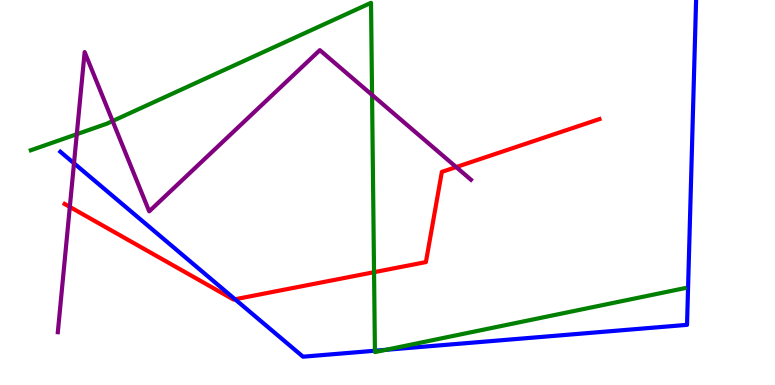[{'lines': ['blue', 'red'], 'intersections': [{'x': 3.03, 'y': 2.23}]}, {'lines': ['green', 'red'], 'intersections': [{'x': 4.83, 'y': 2.93}]}, {'lines': ['purple', 'red'], 'intersections': [{'x': 0.901, 'y': 4.63}, {'x': 5.89, 'y': 5.66}]}, {'lines': ['blue', 'green'], 'intersections': [{'x': 4.84, 'y': 0.89}, {'x': 4.98, 'y': 0.914}]}, {'lines': ['blue', 'purple'], 'intersections': [{'x': 0.955, 'y': 5.76}]}, {'lines': ['green', 'purple'], 'intersections': [{'x': 0.991, 'y': 6.51}, {'x': 1.45, 'y': 6.86}, {'x': 4.8, 'y': 7.53}]}]